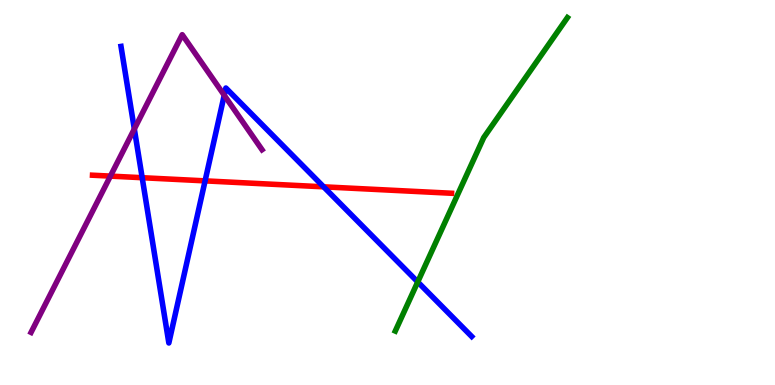[{'lines': ['blue', 'red'], 'intersections': [{'x': 1.83, 'y': 5.38}, {'x': 2.65, 'y': 5.3}, {'x': 4.18, 'y': 5.15}]}, {'lines': ['green', 'red'], 'intersections': []}, {'lines': ['purple', 'red'], 'intersections': [{'x': 1.42, 'y': 5.43}]}, {'lines': ['blue', 'green'], 'intersections': [{'x': 5.39, 'y': 2.68}]}, {'lines': ['blue', 'purple'], 'intersections': [{'x': 1.73, 'y': 6.65}, {'x': 2.89, 'y': 7.53}]}, {'lines': ['green', 'purple'], 'intersections': []}]